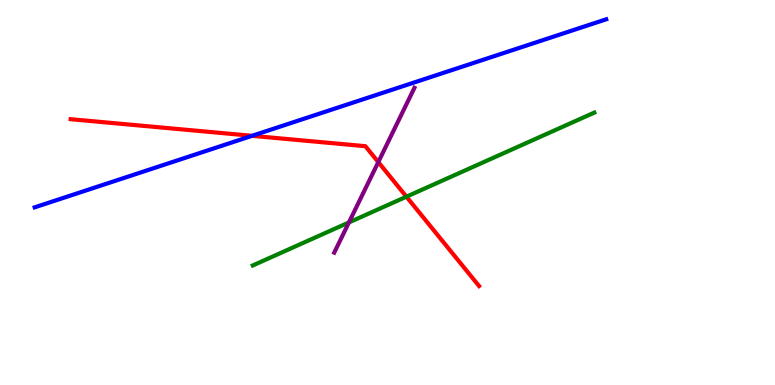[{'lines': ['blue', 'red'], 'intersections': [{'x': 3.25, 'y': 6.47}]}, {'lines': ['green', 'red'], 'intersections': [{'x': 5.24, 'y': 4.89}]}, {'lines': ['purple', 'red'], 'intersections': [{'x': 4.88, 'y': 5.79}]}, {'lines': ['blue', 'green'], 'intersections': []}, {'lines': ['blue', 'purple'], 'intersections': []}, {'lines': ['green', 'purple'], 'intersections': [{'x': 4.5, 'y': 4.22}]}]